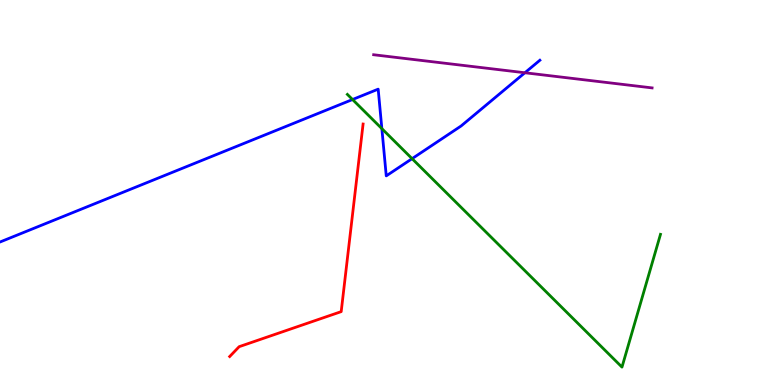[{'lines': ['blue', 'red'], 'intersections': []}, {'lines': ['green', 'red'], 'intersections': []}, {'lines': ['purple', 'red'], 'intersections': []}, {'lines': ['blue', 'green'], 'intersections': [{'x': 4.55, 'y': 7.42}, {'x': 4.93, 'y': 6.66}, {'x': 5.32, 'y': 5.88}]}, {'lines': ['blue', 'purple'], 'intersections': [{'x': 6.77, 'y': 8.11}]}, {'lines': ['green', 'purple'], 'intersections': []}]